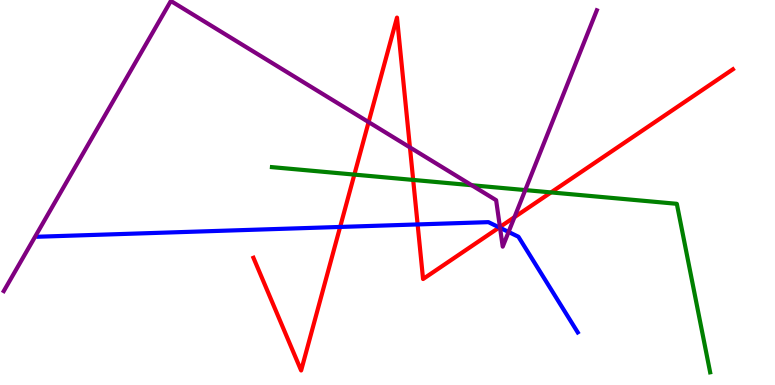[{'lines': ['blue', 'red'], 'intersections': [{'x': 4.39, 'y': 4.11}, {'x': 5.39, 'y': 4.17}, {'x': 6.44, 'y': 4.09}]}, {'lines': ['green', 'red'], 'intersections': [{'x': 4.57, 'y': 5.46}, {'x': 5.33, 'y': 5.33}, {'x': 7.11, 'y': 5.0}]}, {'lines': ['purple', 'red'], 'intersections': [{'x': 4.76, 'y': 6.83}, {'x': 5.29, 'y': 6.17}, {'x': 6.45, 'y': 4.1}, {'x': 6.64, 'y': 4.36}]}, {'lines': ['blue', 'green'], 'intersections': []}, {'lines': ['blue', 'purple'], 'intersections': [{'x': 6.45, 'y': 4.08}, {'x': 6.56, 'y': 3.98}]}, {'lines': ['green', 'purple'], 'intersections': [{'x': 6.09, 'y': 5.19}, {'x': 6.78, 'y': 5.06}]}]